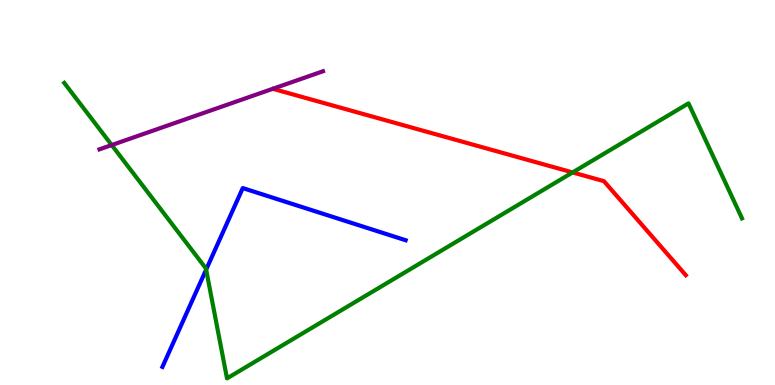[{'lines': ['blue', 'red'], 'intersections': []}, {'lines': ['green', 'red'], 'intersections': [{'x': 7.39, 'y': 5.52}]}, {'lines': ['purple', 'red'], 'intersections': []}, {'lines': ['blue', 'green'], 'intersections': [{'x': 2.66, 'y': 3.0}]}, {'lines': ['blue', 'purple'], 'intersections': []}, {'lines': ['green', 'purple'], 'intersections': [{'x': 1.44, 'y': 6.23}]}]